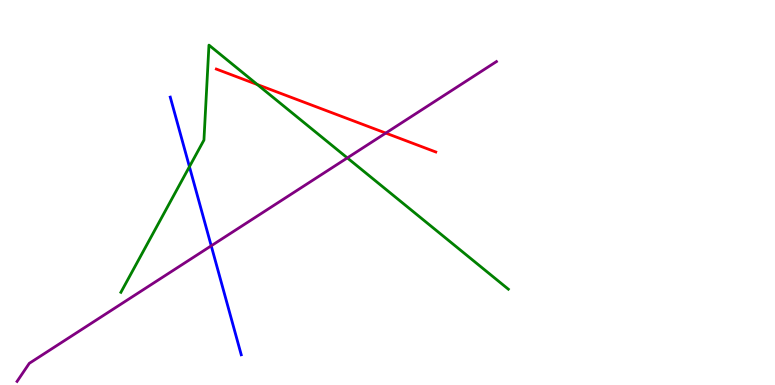[{'lines': ['blue', 'red'], 'intersections': []}, {'lines': ['green', 'red'], 'intersections': [{'x': 3.32, 'y': 7.8}]}, {'lines': ['purple', 'red'], 'intersections': [{'x': 4.98, 'y': 6.54}]}, {'lines': ['blue', 'green'], 'intersections': [{'x': 2.44, 'y': 5.67}]}, {'lines': ['blue', 'purple'], 'intersections': [{'x': 2.73, 'y': 3.62}]}, {'lines': ['green', 'purple'], 'intersections': [{'x': 4.48, 'y': 5.9}]}]